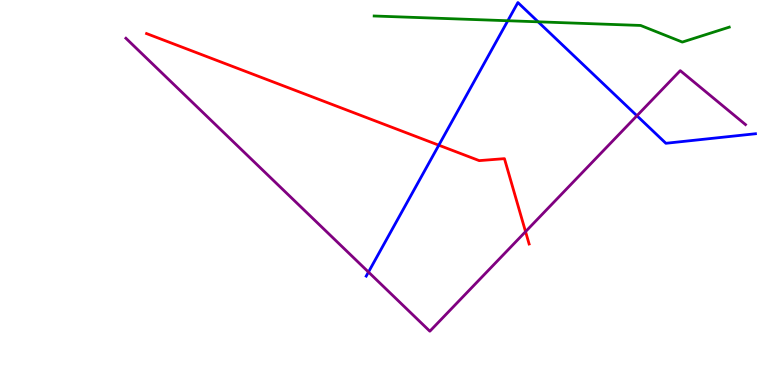[{'lines': ['blue', 'red'], 'intersections': [{'x': 5.66, 'y': 6.23}]}, {'lines': ['green', 'red'], 'intersections': []}, {'lines': ['purple', 'red'], 'intersections': [{'x': 6.78, 'y': 3.98}]}, {'lines': ['blue', 'green'], 'intersections': [{'x': 6.55, 'y': 9.46}, {'x': 6.94, 'y': 9.43}]}, {'lines': ['blue', 'purple'], 'intersections': [{'x': 4.75, 'y': 2.93}, {'x': 8.22, 'y': 6.99}]}, {'lines': ['green', 'purple'], 'intersections': []}]